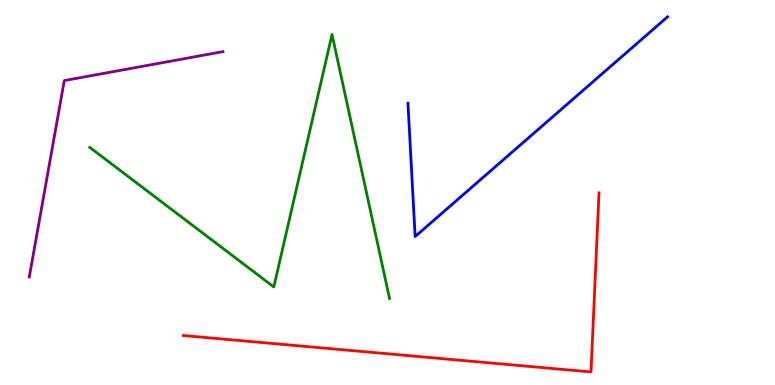[{'lines': ['blue', 'red'], 'intersections': []}, {'lines': ['green', 'red'], 'intersections': []}, {'lines': ['purple', 'red'], 'intersections': []}, {'lines': ['blue', 'green'], 'intersections': []}, {'lines': ['blue', 'purple'], 'intersections': []}, {'lines': ['green', 'purple'], 'intersections': []}]